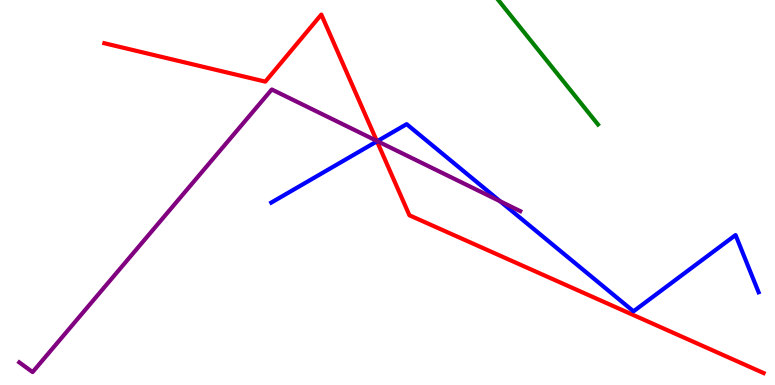[{'lines': ['blue', 'red'], 'intersections': [{'x': 4.86, 'y': 6.33}]}, {'lines': ['green', 'red'], 'intersections': []}, {'lines': ['purple', 'red'], 'intersections': [{'x': 4.86, 'y': 6.34}]}, {'lines': ['blue', 'green'], 'intersections': []}, {'lines': ['blue', 'purple'], 'intersections': [{'x': 4.87, 'y': 6.33}, {'x': 6.45, 'y': 4.77}]}, {'lines': ['green', 'purple'], 'intersections': []}]